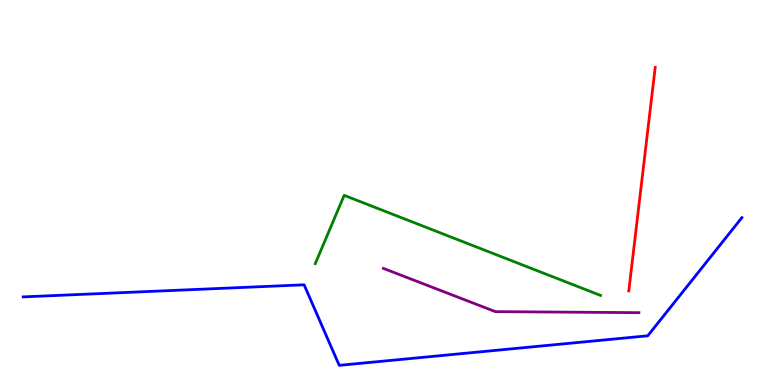[{'lines': ['blue', 'red'], 'intersections': []}, {'lines': ['green', 'red'], 'intersections': []}, {'lines': ['purple', 'red'], 'intersections': []}, {'lines': ['blue', 'green'], 'intersections': []}, {'lines': ['blue', 'purple'], 'intersections': []}, {'lines': ['green', 'purple'], 'intersections': []}]